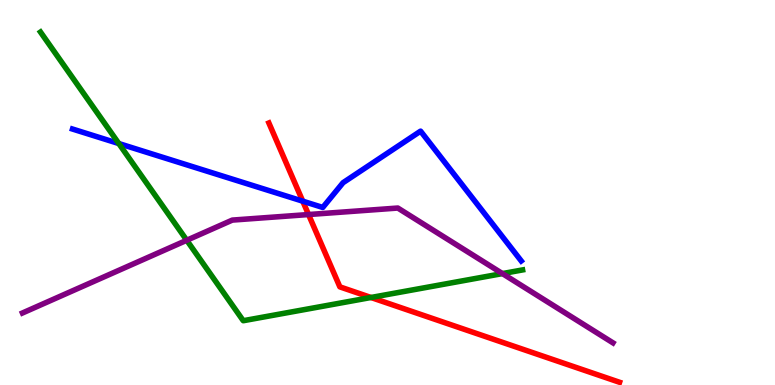[{'lines': ['blue', 'red'], 'intersections': [{'x': 3.91, 'y': 4.77}]}, {'lines': ['green', 'red'], 'intersections': [{'x': 4.79, 'y': 2.27}]}, {'lines': ['purple', 'red'], 'intersections': [{'x': 3.98, 'y': 4.43}]}, {'lines': ['blue', 'green'], 'intersections': [{'x': 1.53, 'y': 6.27}]}, {'lines': ['blue', 'purple'], 'intersections': []}, {'lines': ['green', 'purple'], 'intersections': [{'x': 2.41, 'y': 3.76}, {'x': 6.48, 'y': 2.89}]}]